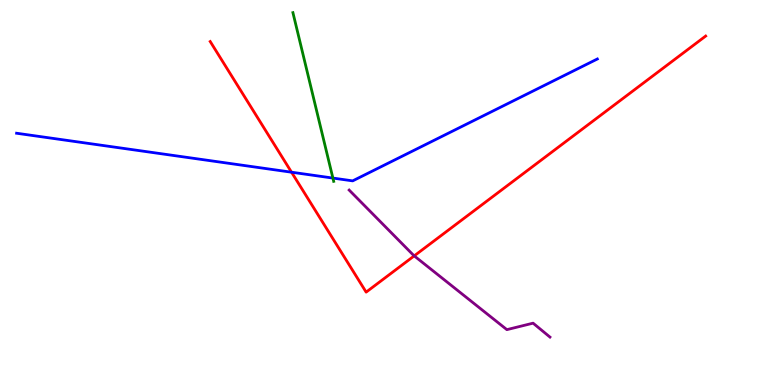[{'lines': ['blue', 'red'], 'intersections': [{'x': 3.76, 'y': 5.53}]}, {'lines': ['green', 'red'], 'intersections': []}, {'lines': ['purple', 'red'], 'intersections': [{'x': 5.34, 'y': 3.35}]}, {'lines': ['blue', 'green'], 'intersections': [{'x': 4.3, 'y': 5.37}]}, {'lines': ['blue', 'purple'], 'intersections': []}, {'lines': ['green', 'purple'], 'intersections': []}]